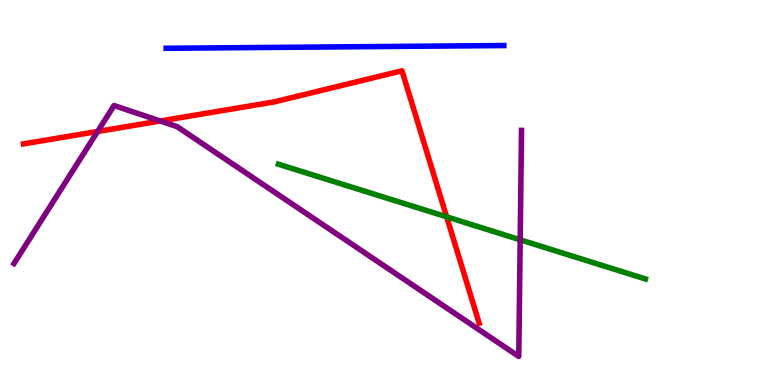[{'lines': ['blue', 'red'], 'intersections': []}, {'lines': ['green', 'red'], 'intersections': [{'x': 5.76, 'y': 4.37}]}, {'lines': ['purple', 'red'], 'intersections': [{'x': 1.26, 'y': 6.58}, {'x': 2.07, 'y': 6.86}]}, {'lines': ['blue', 'green'], 'intersections': []}, {'lines': ['blue', 'purple'], 'intersections': []}, {'lines': ['green', 'purple'], 'intersections': [{'x': 6.71, 'y': 3.77}]}]